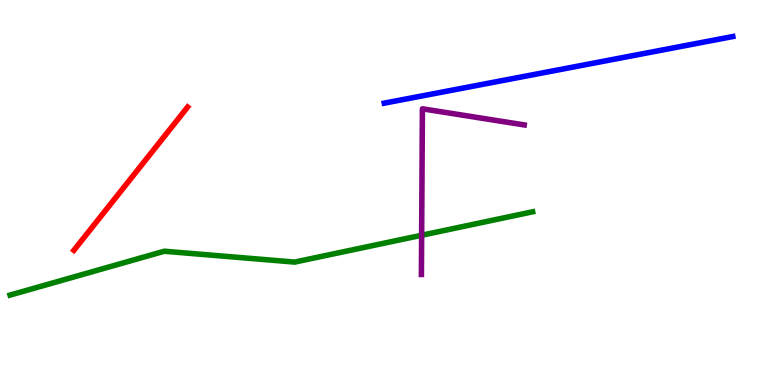[{'lines': ['blue', 'red'], 'intersections': []}, {'lines': ['green', 'red'], 'intersections': []}, {'lines': ['purple', 'red'], 'intersections': []}, {'lines': ['blue', 'green'], 'intersections': []}, {'lines': ['blue', 'purple'], 'intersections': []}, {'lines': ['green', 'purple'], 'intersections': [{'x': 5.44, 'y': 3.89}]}]